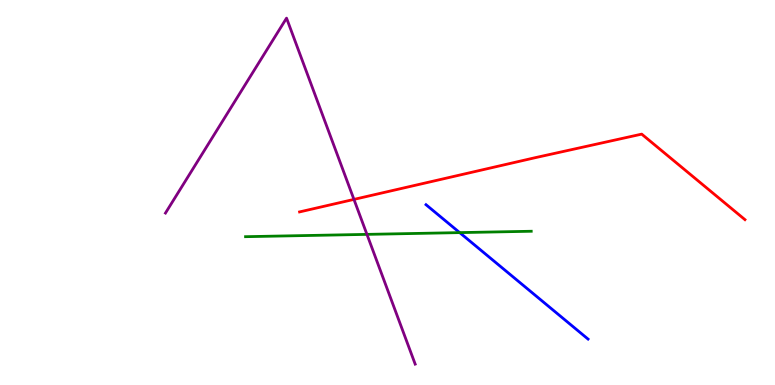[{'lines': ['blue', 'red'], 'intersections': []}, {'lines': ['green', 'red'], 'intersections': []}, {'lines': ['purple', 'red'], 'intersections': [{'x': 4.57, 'y': 4.82}]}, {'lines': ['blue', 'green'], 'intersections': [{'x': 5.93, 'y': 3.96}]}, {'lines': ['blue', 'purple'], 'intersections': []}, {'lines': ['green', 'purple'], 'intersections': [{'x': 4.73, 'y': 3.91}]}]